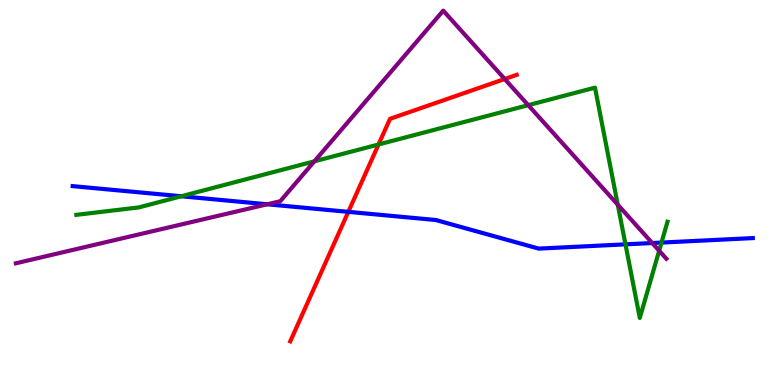[{'lines': ['blue', 'red'], 'intersections': [{'x': 4.49, 'y': 4.5}]}, {'lines': ['green', 'red'], 'intersections': [{'x': 4.88, 'y': 6.25}]}, {'lines': ['purple', 'red'], 'intersections': [{'x': 6.51, 'y': 7.95}]}, {'lines': ['blue', 'green'], 'intersections': [{'x': 2.34, 'y': 4.9}, {'x': 8.07, 'y': 3.65}, {'x': 8.54, 'y': 3.7}]}, {'lines': ['blue', 'purple'], 'intersections': [{'x': 3.45, 'y': 4.69}, {'x': 8.42, 'y': 3.69}]}, {'lines': ['green', 'purple'], 'intersections': [{'x': 4.06, 'y': 5.81}, {'x': 6.82, 'y': 7.27}, {'x': 7.97, 'y': 4.68}, {'x': 8.51, 'y': 3.49}]}]